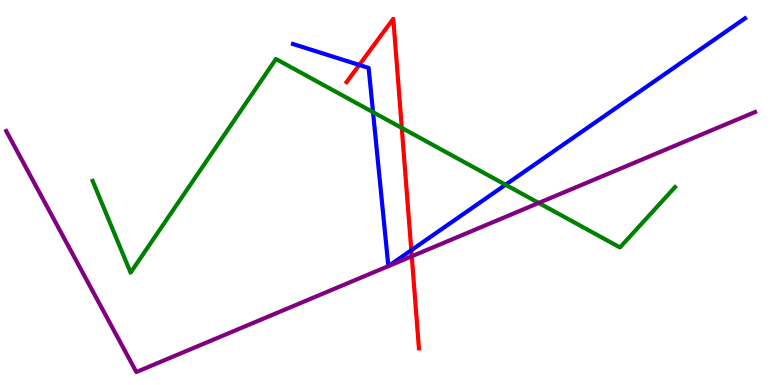[{'lines': ['blue', 'red'], 'intersections': [{'x': 4.64, 'y': 8.31}, {'x': 5.31, 'y': 3.5}]}, {'lines': ['green', 'red'], 'intersections': [{'x': 5.18, 'y': 6.68}]}, {'lines': ['purple', 'red'], 'intersections': [{'x': 5.31, 'y': 3.34}]}, {'lines': ['blue', 'green'], 'intersections': [{'x': 4.81, 'y': 7.09}, {'x': 6.52, 'y': 5.2}]}, {'lines': ['blue', 'purple'], 'intersections': [{'x': 5.01, 'y': 3.09}, {'x': 5.01, 'y': 3.09}]}, {'lines': ['green', 'purple'], 'intersections': [{'x': 6.95, 'y': 4.73}]}]